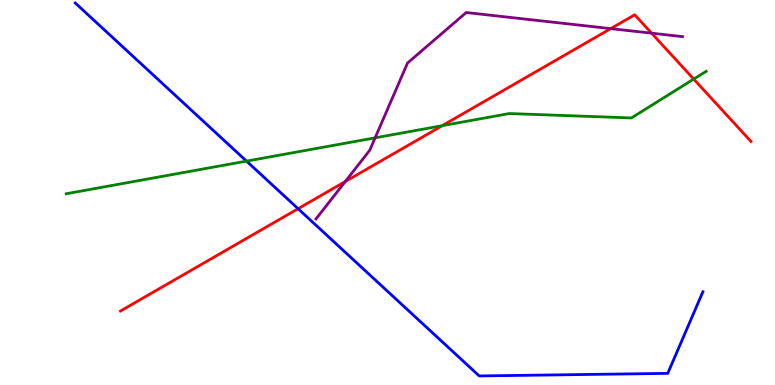[{'lines': ['blue', 'red'], 'intersections': [{'x': 3.85, 'y': 4.58}]}, {'lines': ['green', 'red'], 'intersections': [{'x': 5.71, 'y': 6.74}, {'x': 8.95, 'y': 7.95}]}, {'lines': ['purple', 'red'], 'intersections': [{'x': 4.46, 'y': 5.28}, {'x': 7.88, 'y': 9.26}, {'x': 8.41, 'y': 9.14}]}, {'lines': ['blue', 'green'], 'intersections': [{'x': 3.18, 'y': 5.82}]}, {'lines': ['blue', 'purple'], 'intersections': []}, {'lines': ['green', 'purple'], 'intersections': [{'x': 4.84, 'y': 6.42}]}]